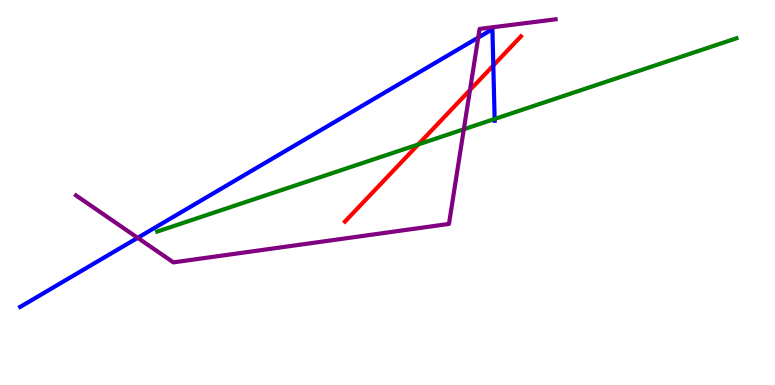[{'lines': ['blue', 'red'], 'intersections': [{'x': 6.37, 'y': 8.3}]}, {'lines': ['green', 'red'], 'intersections': [{'x': 5.4, 'y': 6.25}]}, {'lines': ['purple', 'red'], 'intersections': [{'x': 6.06, 'y': 7.66}]}, {'lines': ['blue', 'green'], 'intersections': [{'x': 6.38, 'y': 6.91}]}, {'lines': ['blue', 'purple'], 'intersections': [{'x': 1.78, 'y': 3.82}, {'x': 6.17, 'y': 9.02}]}, {'lines': ['green', 'purple'], 'intersections': [{'x': 5.98, 'y': 6.64}]}]